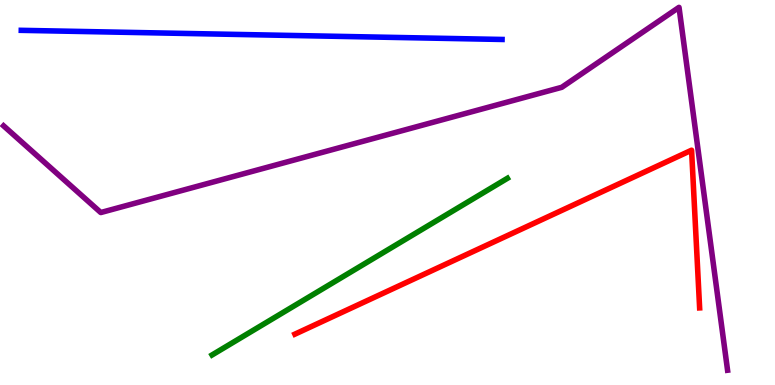[{'lines': ['blue', 'red'], 'intersections': []}, {'lines': ['green', 'red'], 'intersections': []}, {'lines': ['purple', 'red'], 'intersections': []}, {'lines': ['blue', 'green'], 'intersections': []}, {'lines': ['blue', 'purple'], 'intersections': []}, {'lines': ['green', 'purple'], 'intersections': []}]